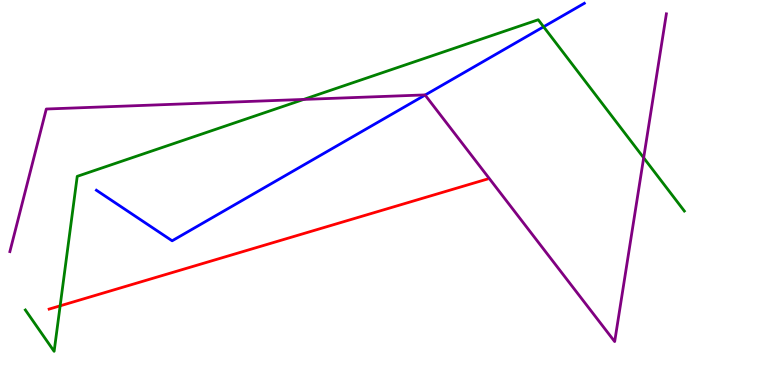[{'lines': ['blue', 'red'], 'intersections': []}, {'lines': ['green', 'red'], 'intersections': [{'x': 0.776, 'y': 2.06}]}, {'lines': ['purple', 'red'], 'intersections': []}, {'lines': ['blue', 'green'], 'intersections': [{'x': 7.01, 'y': 9.3}]}, {'lines': ['blue', 'purple'], 'intersections': [{'x': 5.49, 'y': 7.53}]}, {'lines': ['green', 'purple'], 'intersections': [{'x': 3.92, 'y': 7.42}, {'x': 8.31, 'y': 5.9}]}]